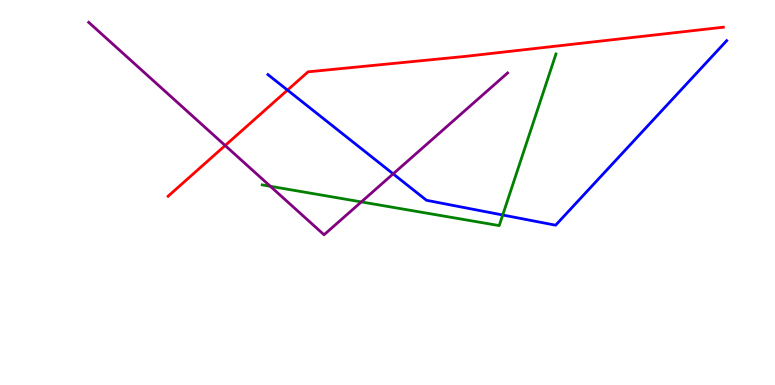[{'lines': ['blue', 'red'], 'intersections': [{'x': 3.71, 'y': 7.66}]}, {'lines': ['green', 'red'], 'intersections': []}, {'lines': ['purple', 'red'], 'intersections': [{'x': 2.91, 'y': 6.22}]}, {'lines': ['blue', 'green'], 'intersections': [{'x': 6.49, 'y': 4.42}]}, {'lines': ['blue', 'purple'], 'intersections': [{'x': 5.07, 'y': 5.48}]}, {'lines': ['green', 'purple'], 'intersections': [{'x': 3.49, 'y': 5.16}, {'x': 4.66, 'y': 4.76}]}]